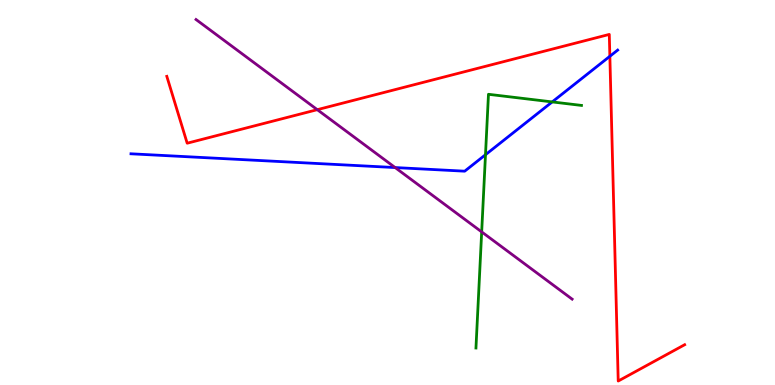[{'lines': ['blue', 'red'], 'intersections': [{'x': 7.87, 'y': 8.54}]}, {'lines': ['green', 'red'], 'intersections': []}, {'lines': ['purple', 'red'], 'intersections': [{'x': 4.09, 'y': 7.15}]}, {'lines': ['blue', 'green'], 'intersections': [{'x': 6.26, 'y': 5.98}, {'x': 7.13, 'y': 7.35}]}, {'lines': ['blue', 'purple'], 'intersections': [{'x': 5.1, 'y': 5.65}]}, {'lines': ['green', 'purple'], 'intersections': [{'x': 6.22, 'y': 3.98}]}]